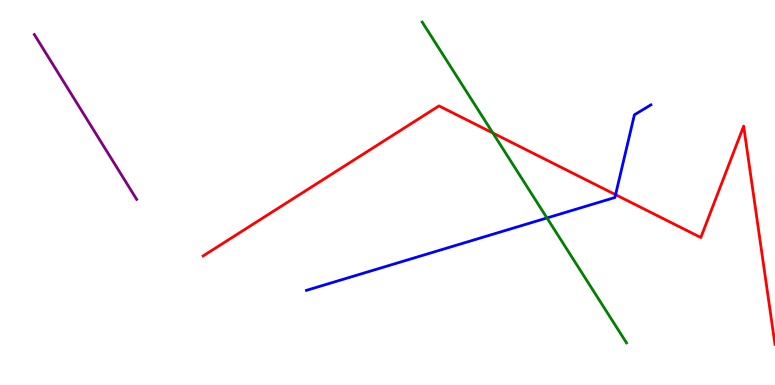[{'lines': ['blue', 'red'], 'intersections': [{'x': 7.94, 'y': 4.94}]}, {'lines': ['green', 'red'], 'intersections': [{'x': 6.36, 'y': 6.55}]}, {'lines': ['purple', 'red'], 'intersections': []}, {'lines': ['blue', 'green'], 'intersections': [{'x': 7.06, 'y': 4.34}]}, {'lines': ['blue', 'purple'], 'intersections': []}, {'lines': ['green', 'purple'], 'intersections': []}]